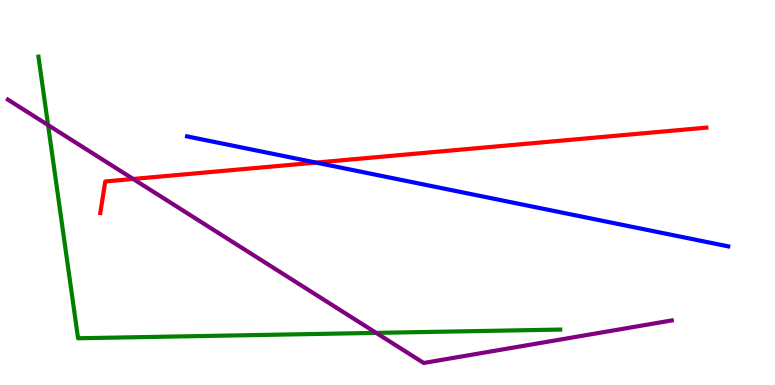[{'lines': ['blue', 'red'], 'intersections': [{'x': 4.08, 'y': 5.78}]}, {'lines': ['green', 'red'], 'intersections': []}, {'lines': ['purple', 'red'], 'intersections': [{'x': 1.72, 'y': 5.35}]}, {'lines': ['blue', 'green'], 'intersections': []}, {'lines': ['blue', 'purple'], 'intersections': []}, {'lines': ['green', 'purple'], 'intersections': [{'x': 0.62, 'y': 6.75}, {'x': 4.85, 'y': 1.35}]}]